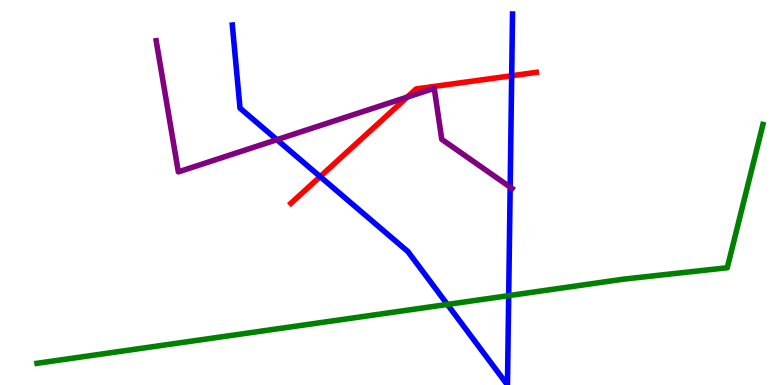[{'lines': ['blue', 'red'], 'intersections': [{'x': 4.13, 'y': 5.41}, {'x': 6.6, 'y': 8.03}]}, {'lines': ['green', 'red'], 'intersections': []}, {'lines': ['purple', 'red'], 'intersections': [{'x': 5.25, 'y': 7.48}]}, {'lines': ['blue', 'green'], 'intersections': [{'x': 5.77, 'y': 2.09}, {'x': 6.56, 'y': 2.32}]}, {'lines': ['blue', 'purple'], 'intersections': [{'x': 3.57, 'y': 6.37}, {'x': 6.58, 'y': 5.14}]}, {'lines': ['green', 'purple'], 'intersections': []}]